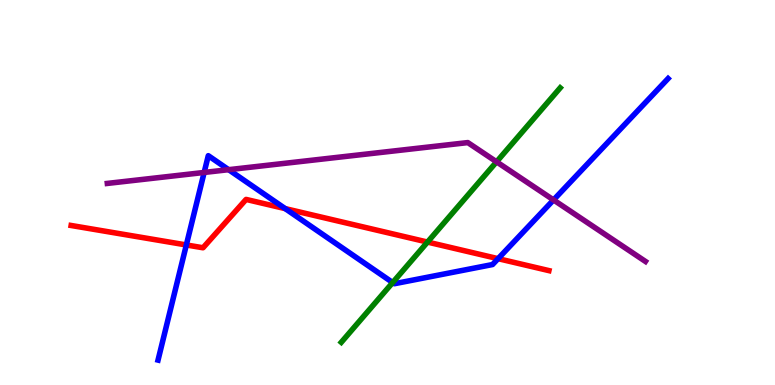[{'lines': ['blue', 'red'], 'intersections': [{'x': 2.4, 'y': 3.64}, {'x': 3.68, 'y': 4.58}, {'x': 6.43, 'y': 3.28}]}, {'lines': ['green', 'red'], 'intersections': [{'x': 5.52, 'y': 3.71}]}, {'lines': ['purple', 'red'], 'intersections': []}, {'lines': ['blue', 'green'], 'intersections': [{'x': 5.07, 'y': 2.66}]}, {'lines': ['blue', 'purple'], 'intersections': [{'x': 2.63, 'y': 5.52}, {'x': 2.95, 'y': 5.59}, {'x': 7.14, 'y': 4.81}]}, {'lines': ['green', 'purple'], 'intersections': [{'x': 6.41, 'y': 5.8}]}]